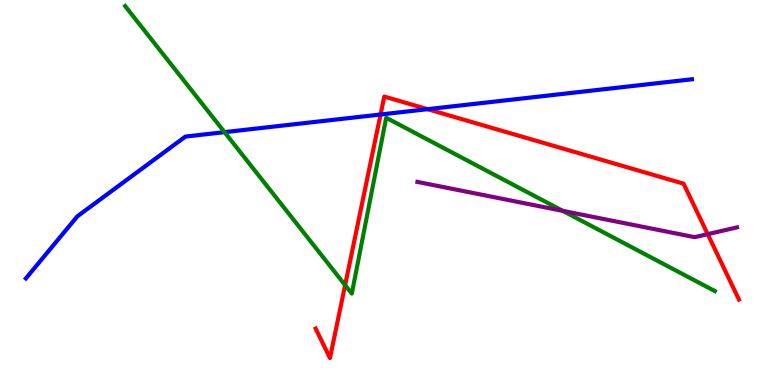[{'lines': ['blue', 'red'], 'intersections': [{'x': 4.91, 'y': 7.03}, {'x': 5.52, 'y': 7.16}]}, {'lines': ['green', 'red'], 'intersections': [{'x': 4.45, 'y': 2.59}]}, {'lines': ['purple', 'red'], 'intersections': [{'x': 9.13, 'y': 3.92}]}, {'lines': ['blue', 'green'], 'intersections': [{'x': 2.9, 'y': 6.57}]}, {'lines': ['blue', 'purple'], 'intersections': []}, {'lines': ['green', 'purple'], 'intersections': [{'x': 7.26, 'y': 4.52}]}]